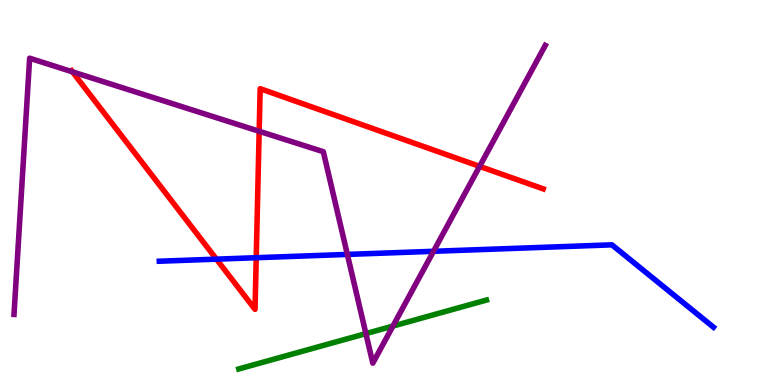[{'lines': ['blue', 'red'], 'intersections': [{'x': 2.79, 'y': 3.27}, {'x': 3.31, 'y': 3.31}]}, {'lines': ['green', 'red'], 'intersections': []}, {'lines': ['purple', 'red'], 'intersections': [{'x': 0.935, 'y': 8.13}, {'x': 3.34, 'y': 6.59}, {'x': 6.19, 'y': 5.68}]}, {'lines': ['blue', 'green'], 'intersections': []}, {'lines': ['blue', 'purple'], 'intersections': [{'x': 4.48, 'y': 3.39}, {'x': 5.59, 'y': 3.47}]}, {'lines': ['green', 'purple'], 'intersections': [{'x': 4.72, 'y': 1.34}, {'x': 5.07, 'y': 1.53}]}]